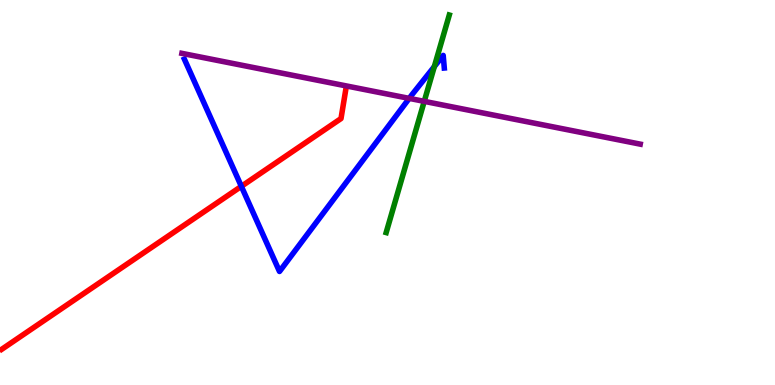[{'lines': ['blue', 'red'], 'intersections': [{'x': 3.11, 'y': 5.16}]}, {'lines': ['green', 'red'], 'intersections': []}, {'lines': ['purple', 'red'], 'intersections': []}, {'lines': ['blue', 'green'], 'intersections': [{'x': 5.6, 'y': 8.27}]}, {'lines': ['blue', 'purple'], 'intersections': [{'x': 5.28, 'y': 7.44}]}, {'lines': ['green', 'purple'], 'intersections': [{'x': 5.47, 'y': 7.37}]}]